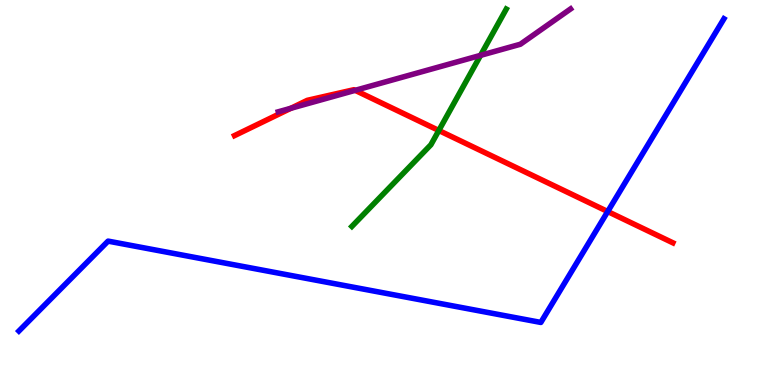[{'lines': ['blue', 'red'], 'intersections': [{'x': 7.84, 'y': 4.51}]}, {'lines': ['green', 'red'], 'intersections': [{'x': 5.66, 'y': 6.61}]}, {'lines': ['purple', 'red'], 'intersections': [{'x': 3.75, 'y': 7.19}, {'x': 4.58, 'y': 7.65}]}, {'lines': ['blue', 'green'], 'intersections': []}, {'lines': ['blue', 'purple'], 'intersections': []}, {'lines': ['green', 'purple'], 'intersections': [{'x': 6.2, 'y': 8.56}]}]